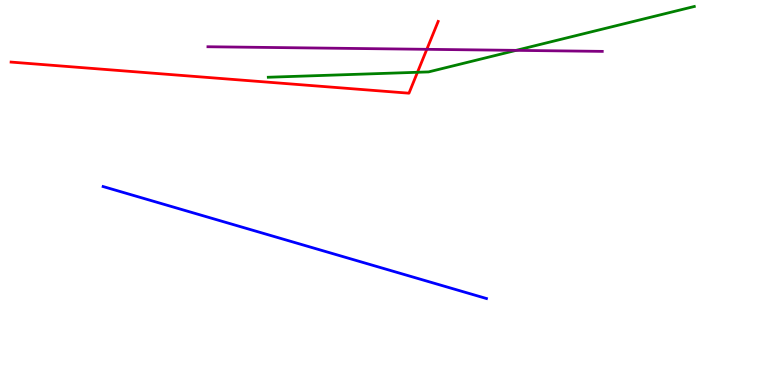[{'lines': ['blue', 'red'], 'intersections': []}, {'lines': ['green', 'red'], 'intersections': [{'x': 5.39, 'y': 8.12}]}, {'lines': ['purple', 'red'], 'intersections': [{'x': 5.51, 'y': 8.72}]}, {'lines': ['blue', 'green'], 'intersections': []}, {'lines': ['blue', 'purple'], 'intersections': []}, {'lines': ['green', 'purple'], 'intersections': [{'x': 6.66, 'y': 8.69}]}]